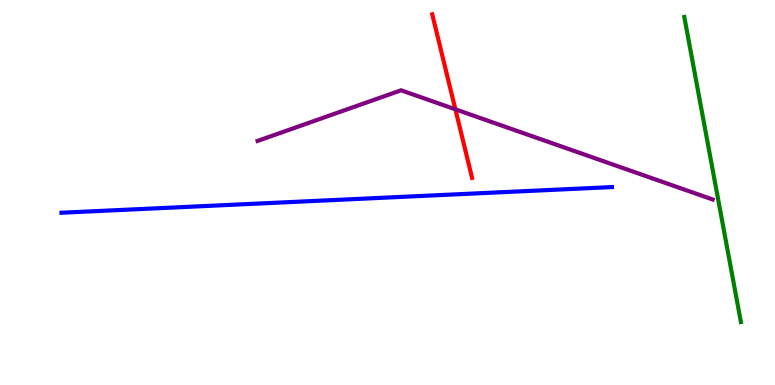[{'lines': ['blue', 'red'], 'intersections': []}, {'lines': ['green', 'red'], 'intersections': []}, {'lines': ['purple', 'red'], 'intersections': [{'x': 5.88, 'y': 7.16}]}, {'lines': ['blue', 'green'], 'intersections': []}, {'lines': ['blue', 'purple'], 'intersections': []}, {'lines': ['green', 'purple'], 'intersections': []}]